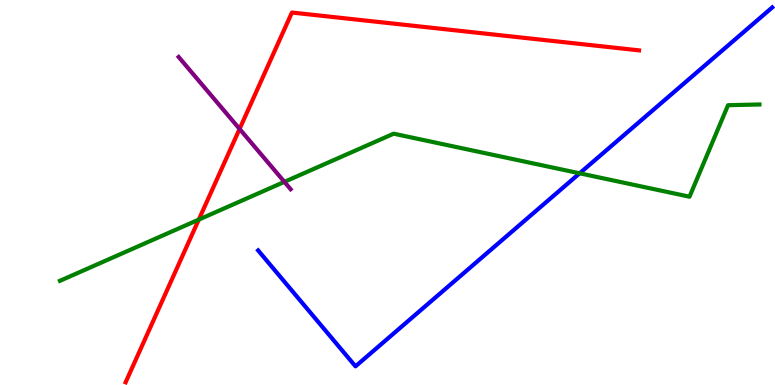[{'lines': ['blue', 'red'], 'intersections': []}, {'lines': ['green', 'red'], 'intersections': [{'x': 2.57, 'y': 4.3}]}, {'lines': ['purple', 'red'], 'intersections': [{'x': 3.09, 'y': 6.65}]}, {'lines': ['blue', 'green'], 'intersections': [{'x': 7.48, 'y': 5.5}]}, {'lines': ['blue', 'purple'], 'intersections': []}, {'lines': ['green', 'purple'], 'intersections': [{'x': 3.67, 'y': 5.28}]}]